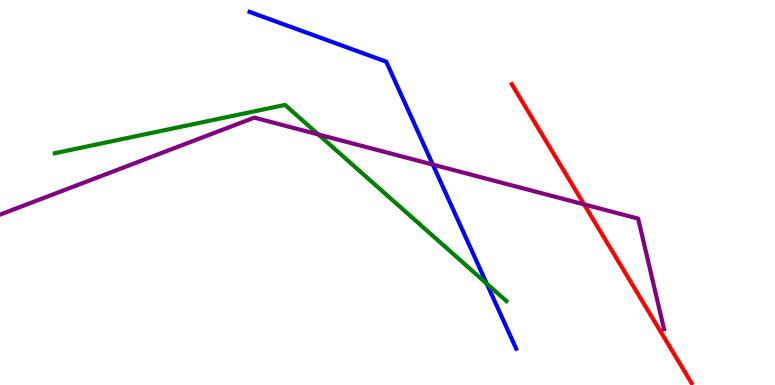[{'lines': ['blue', 'red'], 'intersections': []}, {'lines': ['green', 'red'], 'intersections': []}, {'lines': ['purple', 'red'], 'intersections': [{'x': 7.54, 'y': 4.69}]}, {'lines': ['blue', 'green'], 'intersections': [{'x': 6.28, 'y': 2.63}]}, {'lines': ['blue', 'purple'], 'intersections': [{'x': 5.58, 'y': 5.73}]}, {'lines': ['green', 'purple'], 'intersections': [{'x': 4.11, 'y': 6.51}]}]